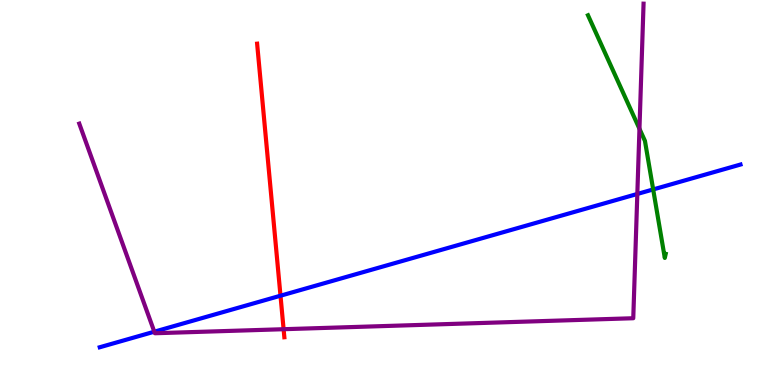[{'lines': ['blue', 'red'], 'intersections': [{'x': 3.62, 'y': 2.32}]}, {'lines': ['green', 'red'], 'intersections': []}, {'lines': ['purple', 'red'], 'intersections': [{'x': 3.66, 'y': 1.45}]}, {'lines': ['blue', 'green'], 'intersections': [{'x': 8.43, 'y': 5.08}]}, {'lines': ['blue', 'purple'], 'intersections': [{'x': 1.99, 'y': 1.38}, {'x': 8.22, 'y': 4.96}]}, {'lines': ['green', 'purple'], 'intersections': [{'x': 8.25, 'y': 6.65}]}]